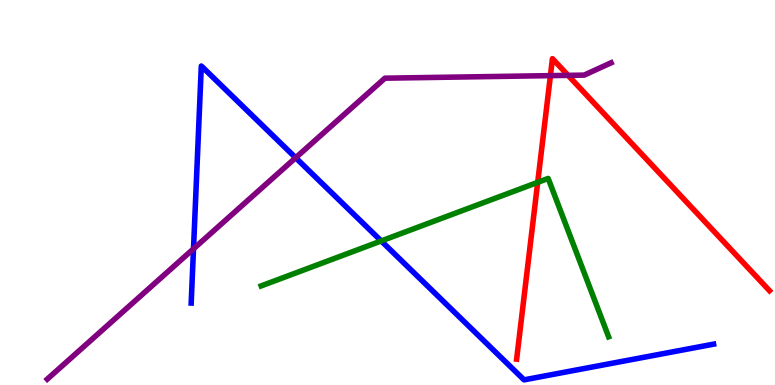[{'lines': ['blue', 'red'], 'intersections': []}, {'lines': ['green', 'red'], 'intersections': [{'x': 6.94, 'y': 5.26}]}, {'lines': ['purple', 'red'], 'intersections': [{'x': 7.1, 'y': 8.04}, {'x': 7.33, 'y': 8.04}]}, {'lines': ['blue', 'green'], 'intersections': [{'x': 4.92, 'y': 3.74}]}, {'lines': ['blue', 'purple'], 'intersections': [{'x': 2.5, 'y': 3.54}, {'x': 3.82, 'y': 5.9}]}, {'lines': ['green', 'purple'], 'intersections': []}]